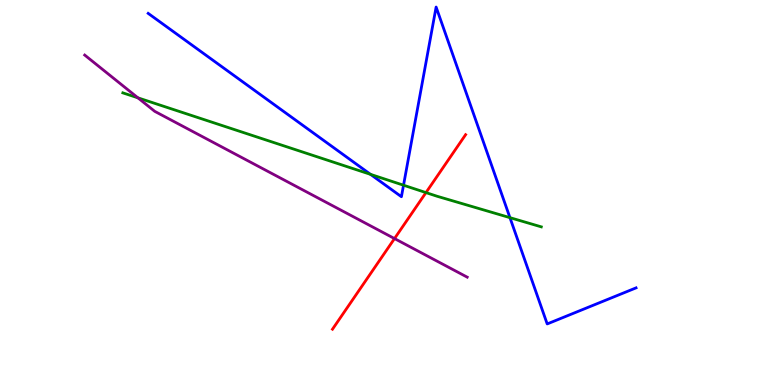[{'lines': ['blue', 'red'], 'intersections': []}, {'lines': ['green', 'red'], 'intersections': [{'x': 5.5, 'y': 5.0}]}, {'lines': ['purple', 'red'], 'intersections': [{'x': 5.09, 'y': 3.8}]}, {'lines': ['blue', 'green'], 'intersections': [{'x': 4.78, 'y': 5.47}, {'x': 5.21, 'y': 5.19}, {'x': 6.58, 'y': 4.35}]}, {'lines': ['blue', 'purple'], 'intersections': []}, {'lines': ['green', 'purple'], 'intersections': [{'x': 1.78, 'y': 7.46}]}]